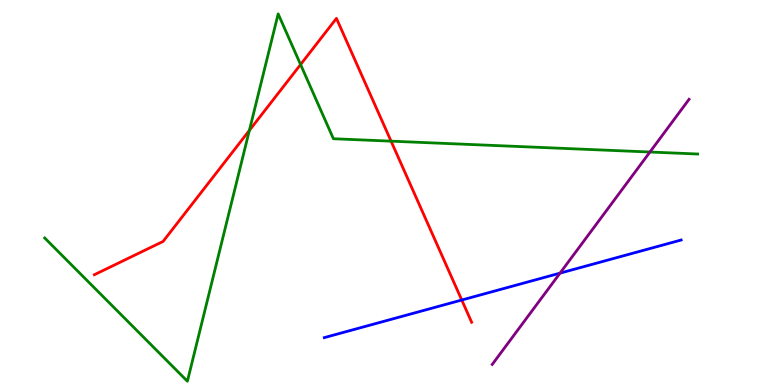[{'lines': ['blue', 'red'], 'intersections': [{'x': 5.96, 'y': 2.21}]}, {'lines': ['green', 'red'], 'intersections': [{'x': 3.22, 'y': 6.61}, {'x': 3.88, 'y': 8.32}, {'x': 5.05, 'y': 6.33}]}, {'lines': ['purple', 'red'], 'intersections': []}, {'lines': ['blue', 'green'], 'intersections': []}, {'lines': ['blue', 'purple'], 'intersections': [{'x': 7.23, 'y': 2.91}]}, {'lines': ['green', 'purple'], 'intersections': [{'x': 8.39, 'y': 6.05}]}]